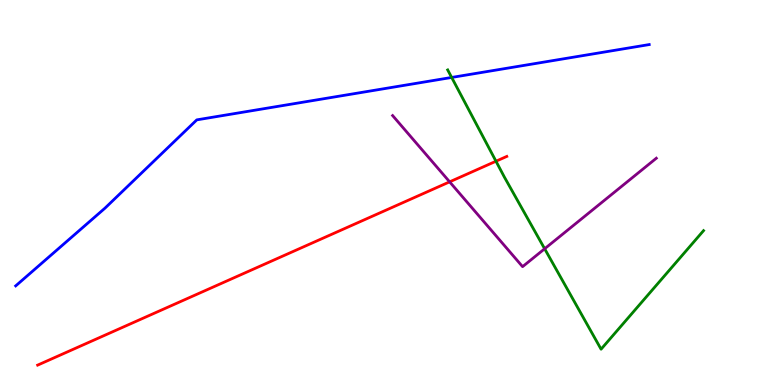[{'lines': ['blue', 'red'], 'intersections': []}, {'lines': ['green', 'red'], 'intersections': [{'x': 6.4, 'y': 5.81}]}, {'lines': ['purple', 'red'], 'intersections': [{'x': 5.8, 'y': 5.28}]}, {'lines': ['blue', 'green'], 'intersections': [{'x': 5.83, 'y': 7.99}]}, {'lines': ['blue', 'purple'], 'intersections': []}, {'lines': ['green', 'purple'], 'intersections': [{'x': 7.03, 'y': 3.54}]}]